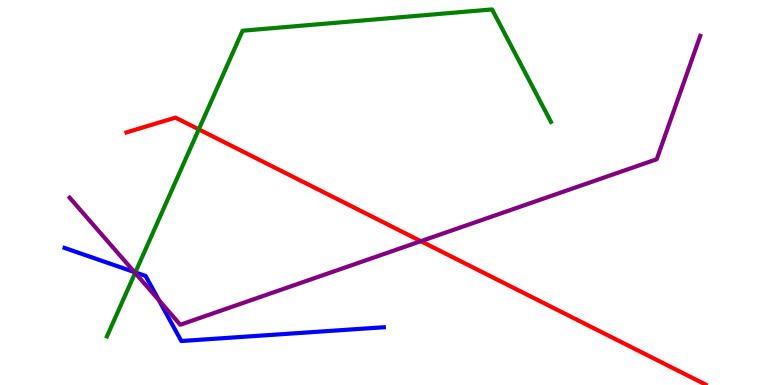[{'lines': ['blue', 'red'], 'intersections': []}, {'lines': ['green', 'red'], 'intersections': [{'x': 2.57, 'y': 6.64}]}, {'lines': ['purple', 'red'], 'intersections': [{'x': 5.43, 'y': 3.74}]}, {'lines': ['blue', 'green'], 'intersections': [{'x': 1.75, 'y': 2.92}]}, {'lines': ['blue', 'purple'], 'intersections': [{'x': 1.73, 'y': 2.93}, {'x': 2.05, 'y': 2.2}]}, {'lines': ['green', 'purple'], 'intersections': [{'x': 1.74, 'y': 2.91}]}]